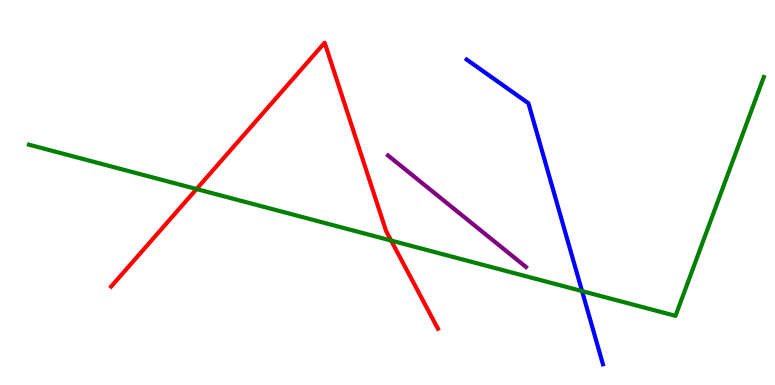[{'lines': ['blue', 'red'], 'intersections': []}, {'lines': ['green', 'red'], 'intersections': [{'x': 2.54, 'y': 5.09}, {'x': 5.05, 'y': 3.75}]}, {'lines': ['purple', 'red'], 'intersections': []}, {'lines': ['blue', 'green'], 'intersections': [{'x': 7.51, 'y': 2.44}]}, {'lines': ['blue', 'purple'], 'intersections': []}, {'lines': ['green', 'purple'], 'intersections': []}]